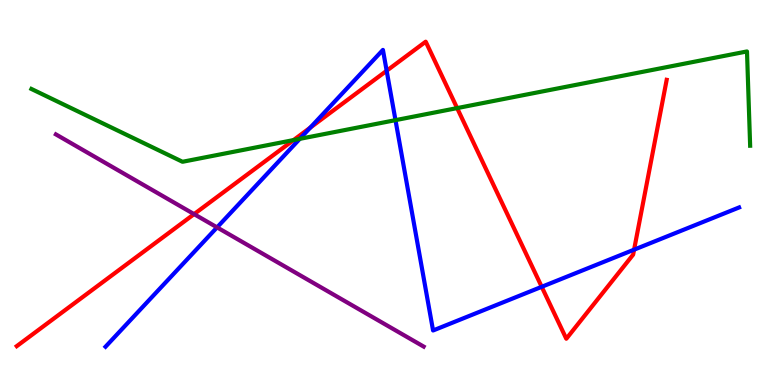[{'lines': ['blue', 'red'], 'intersections': [{'x': 4.0, 'y': 6.69}, {'x': 4.99, 'y': 8.16}, {'x': 6.99, 'y': 2.55}, {'x': 8.18, 'y': 3.51}]}, {'lines': ['green', 'red'], 'intersections': [{'x': 3.79, 'y': 6.36}, {'x': 5.9, 'y': 7.19}]}, {'lines': ['purple', 'red'], 'intersections': [{'x': 2.5, 'y': 4.44}]}, {'lines': ['blue', 'green'], 'intersections': [{'x': 3.87, 'y': 6.39}, {'x': 5.1, 'y': 6.88}]}, {'lines': ['blue', 'purple'], 'intersections': [{'x': 2.8, 'y': 4.09}]}, {'lines': ['green', 'purple'], 'intersections': []}]